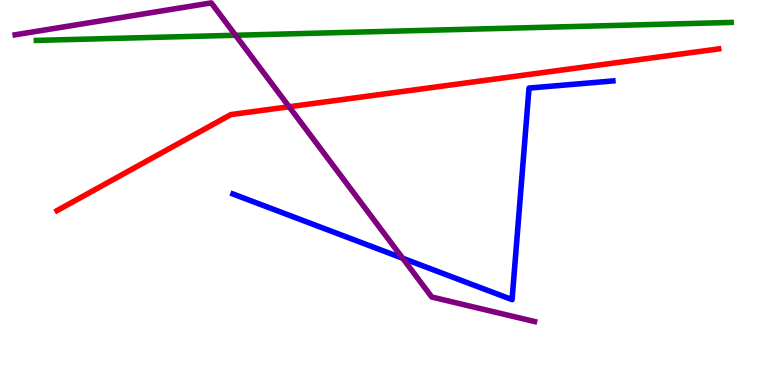[{'lines': ['blue', 'red'], 'intersections': []}, {'lines': ['green', 'red'], 'intersections': []}, {'lines': ['purple', 'red'], 'intersections': [{'x': 3.73, 'y': 7.23}]}, {'lines': ['blue', 'green'], 'intersections': []}, {'lines': ['blue', 'purple'], 'intersections': [{'x': 5.2, 'y': 3.29}]}, {'lines': ['green', 'purple'], 'intersections': [{'x': 3.04, 'y': 9.08}]}]